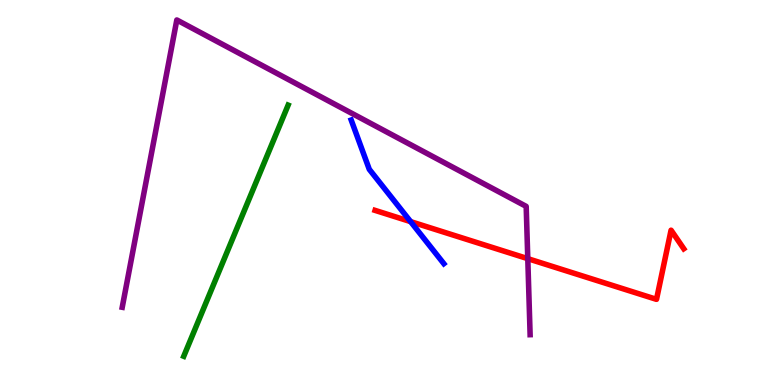[{'lines': ['blue', 'red'], 'intersections': [{'x': 5.3, 'y': 4.24}]}, {'lines': ['green', 'red'], 'intersections': []}, {'lines': ['purple', 'red'], 'intersections': [{'x': 6.81, 'y': 3.28}]}, {'lines': ['blue', 'green'], 'intersections': []}, {'lines': ['blue', 'purple'], 'intersections': []}, {'lines': ['green', 'purple'], 'intersections': []}]